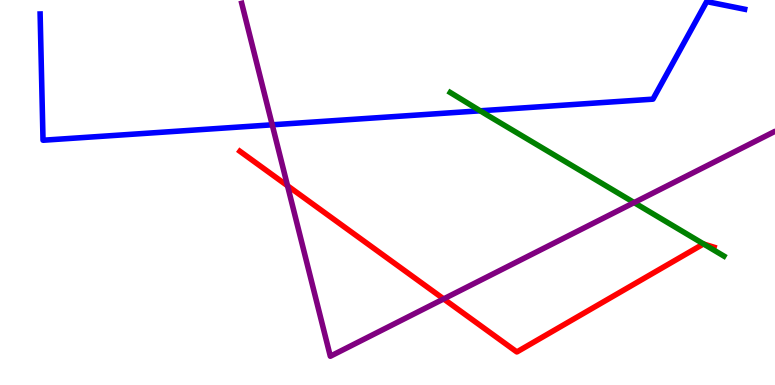[{'lines': ['blue', 'red'], 'intersections': []}, {'lines': ['green', 'red'], 'intersections': [{'x': 9.08, 'y': 3.66}]}, {'lines': ['purple', 'red'], 'intersections': [{'x': 3.71, 'y': 5.17}, {'x': 5.72, 'y': 2.24}]}, {'lines': ['blue', 'green'], 'intersections': [{'x': 6.2, 'y': 7.12}]}, {'lines': ['blue', 'purple'], 'intersections': [{'x': 3.51, 'y': 6.76}]}, {'lines': ['green', 'purple'], 'intersections': [{'x': 8.18, 'y': 4.74}]}]